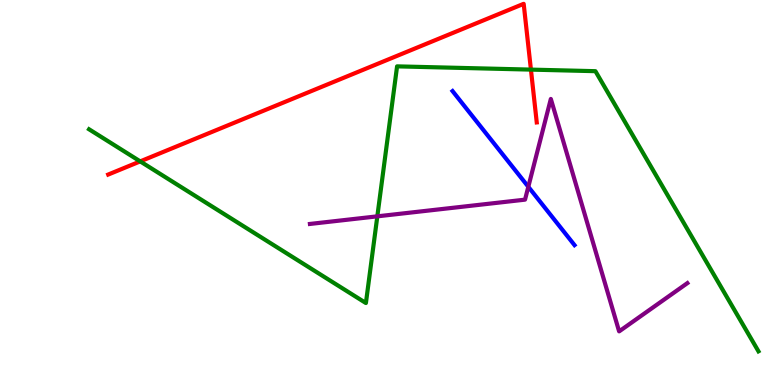[{'lines': ['blue', 'red'], 'intersections': []}, {'lines': ['green', 'red'], 'intersections': [{'x': 1.81, 'y': 5.81}, {'x': 6.85, 'y': 8.19}]}, {'lines': ['purple', 'red'], 'intersections': []}, {'lines': ['blue', 'green'], 'intersections': []}, {'lines': ['blue', 'purple'], 'intersections': [{'x': 6.82, 'y': 5.15}]}, {'lines': ['green', 'purple'], 'intersections': [{'x': 4.87, 'y': 4.38}]}]